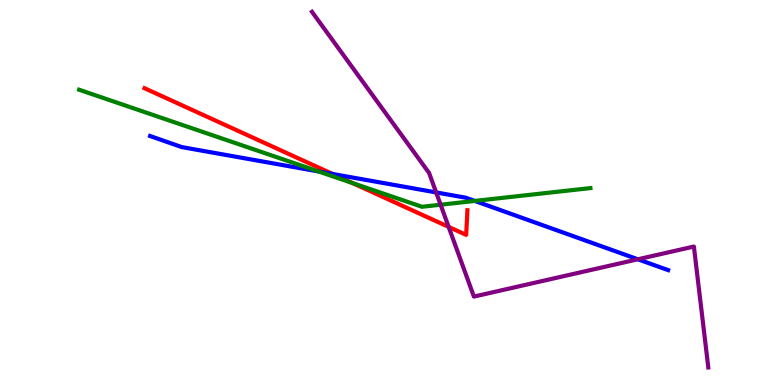[{'lines': ['blue', 'red'], 'intersections': [{'x': 4.29, 'y': 5.48}]}, {'lines': ['green', 'red'], 'intersections': [{'x': 4.55, 'y': 5.24}]}, {'lines': ['purple', 'red'], 'intersections': [{'x': 5.79, 'y': 4.11}]}, {'lines': ['blue', 'green'], 'intersections': [{'x': 4.11, 'y': 5.55}, {'x': 6.13, 'y': 4.78}]}, {'lines': ['blue', 'purple'], 'intersections': [{'x': 5.63, 'y': 5.0}, {'x': 8.23, 'y': 3.27}]}, {'lines': ['green', 'purple'], 'intersections': [{'x': 5.69, 'y': 4.68}]}]